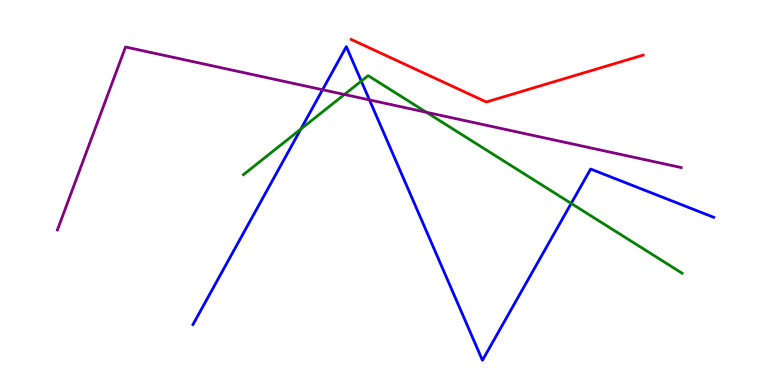[{'lines': ['blue', 'red'], 'intersections': []}, {'lines': ['green', 'red'], 'intersections': []}, {'lines': ['purple', 'red'], 'intersections': []}, {'lines': ['blue', 'green'], 'intersections': [{'x': 3.88, 'y': 6.65}, {'x': 4.66, 'y': 7.89}, {'x': 7.37, 'y': 4.72}]}, {'lines': ['blue', 'purple'], 'intersections': [{'x': 4.16, 'y': 7.67}, {'x': 4.77, 'y': 7.4}]}, {'lines': ['green', 'purple'], 'intersections': [{'x': 4.44, 'y': 7.55}, {'x': 5.5, 'y': 7.08}]}]